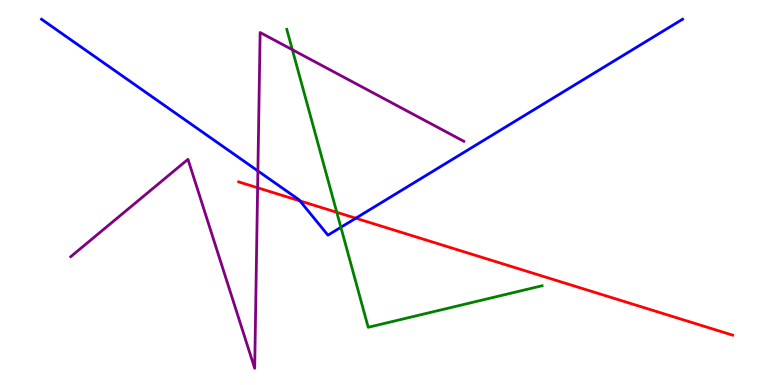[{'lines': ['blue', 'red'], 'intersections': [{'x': 3.87, 'y': 4.78}, {'x': 4.59, 'y': 4.33}]}, {'lines': ['green', 'red'], 'intersections': [{'x': 4.35, 'y': 4.49}]}, {'lines': ['purple', 'red'], 'intersections': [{'x': 3.32, 'y': 5.12}]}, {'lines': ['blue', 'green'], 'intersections': [{'x': 4.4, 'y': 4.1}]}, {'lines': ['blue', 'purple'], 'intersections': [{'x': 3.33, 'y': 5.56}]}, {'lines': ['green', 'purple'], 'intersections': [{'x': 3.77, 'y': 8.71}]}]